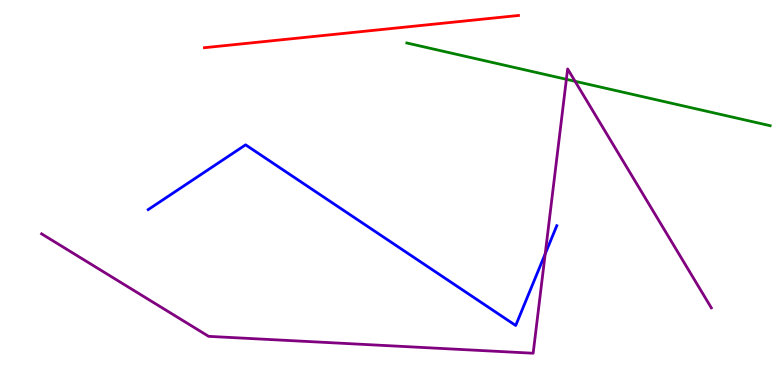[{'lines': ['blue', 'red'], 'intersections': []}, {'lines': ['green', 'red'], 'intersections': []}, {'lines': ['purple', 'red'], 'intersections': []}, {'lines': ['blue', 'green'], 'intersections': []}, {'lines': ['blue', 'purple'], 'intersections': [{'x': 7.04, 'y': 3.41}]}, {'lines': ['green', 'purple'], 'intersections': [{'x': 7.31, 'y': 7.94}, {'x': 7.42, 'y': 7.89}]}]